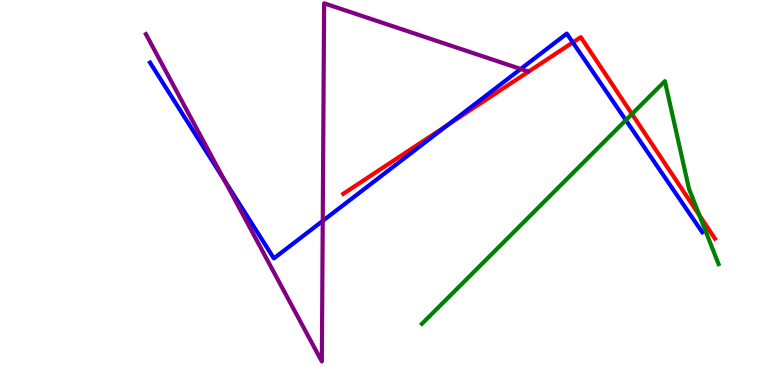[{'lines': ['blue', 'red'], 'intersections': [{'x': 5.78, 'y': 6.77}, {'x': 7.39, 'y': 8.9}]}, {'lines': ['green', 'red'], 'intersections': [{'x': 8.15, 'y': 7.04}, {'x': 9.02, 'y': 4.41}]}, {'lines': ['purple', 'red'], 'intersections': []}, {'lines': ['blue', 'green'], 'intersections': [{'x': 8.08, 'y': 6.88}]}, {'lines': ['blue', 'purple'], 'intersections': [{'x': 2.89, 'y': 5.33}, {'x': 4.16, 'y': 4.26}, {'x': 6.72, 'y': 8.21}]}, {'lines': ['green', 'purple'], 'intersections': []}]